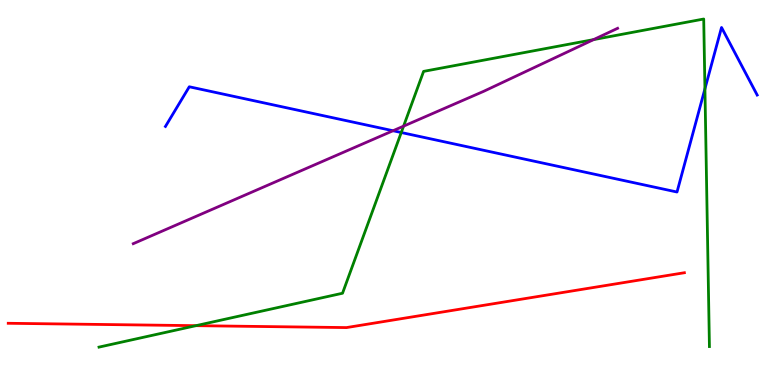[{'lines': ['blue', 'red'], 'intersections': []}, {'lines': ['green', 'red'], 'intersections': [{'x': 2.53, 'y': 1.54}]}, {'lines': ['purple', 'red'], 'intersections': []}, {'lines': ['blue', 'green'], 'intersections': [{'x': 5.18, 'y': 6.56}, {'x': 9.1, 'y': 7.69}]}, {'lines': ['blue', 'purple'], 'intersections': [{'x': 5.07, 'y': 6.6}]}, {'lines': ['green', 'purple'], 'intersections': [{'x': 5.21, 'y': 6.72}, {'x': 7.66, 'y': 8.97}]}]